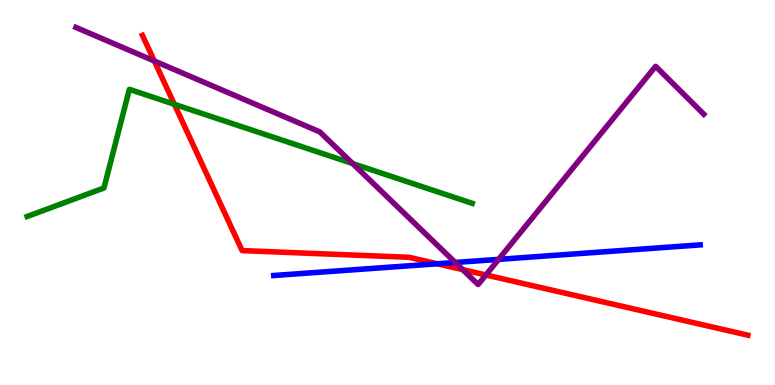[{'lines': ['blue', 'red'], 'intersections': [{'x': 5.64, 'y': 3.15}]}, {'lines': ['green', 'red'], 'intersections': [{'x': 2.25, 'y': 7.29}]}, {'lines': ['purple', 'red'], 'intersections': [{'x': 1.99, 'y': 8.42}, {'x': 5.97, 'y': 3.0}, {'x': 6.27, 'y': 2.86}]}, {'lines': ['blue', 'green'], 'intersections': []}, {'lines': ['blue', 'purple'], 'intersections': [{'x': 5.87, 'y': 3.18}, {'x': 6.43, 'y': 3.26}]}, {'lines': ['green', 'purple'], 'intersections': [{'x': 4.55, 'y': 5.75}]}]